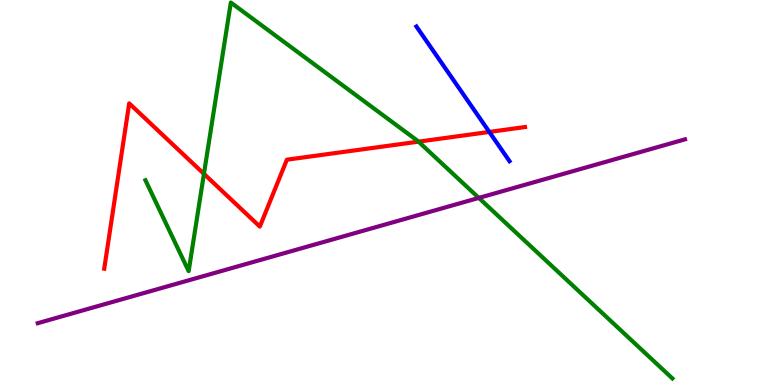[{'lines': ['blue', 'red'], 'intersections': [{'x': 6.31, 'y': 6.57}]}, {'lines': ['green', 'red'], 'intersections': [{'x': 2.63, 'y': 5.48}, {'x': 5.4, 'y': 6.32}]}, {'lines': ['purple', 'red'], 'intersections': []}, {'lines': ['blue', 'green'], 'intersections': []}, {'lines': ['blue', 'purple'], 'intersections': []}, {'lines': ['green', 'purple'], 'intersections': [{'x': 6.18, 'y': 4.86}]}]